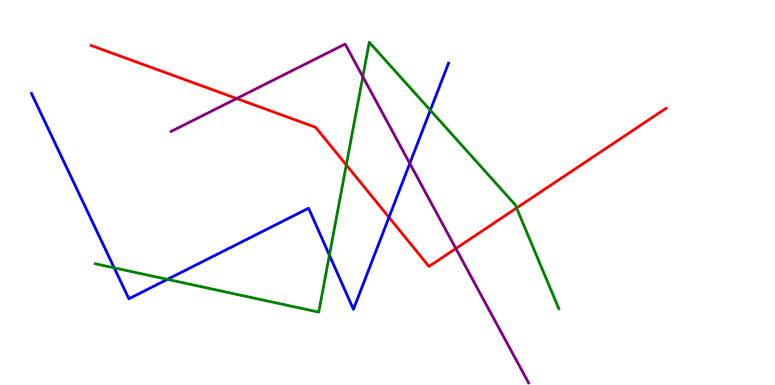[{'lines': ['blue', 'red'], 'intersections': [{'x': 5.02, 'y': 4.35}]}, {'lines': ['green', 'red'], 'intersections': [{'x': 4.47, 'y': 5.72}, {'x': 6.67, 'y': 4.6}]}, {'lines': ['purple', 'red'], 'intersections': [{'x': 3.05, 'y': 7.44}, {'x': 5.88, 'y': 3.54}]}, {'lines': ['blue', 'green'], 'intersections': [{'x': 1.47, 'y': 3.04}, {'x': 2.16, 'y': 2.74}, {'x': 4.25, 'y': 3.37}, {'x': 5.55, 'y': 7.14}]}, {'lines': ['blue', 'purple'], 'intersections': [{'x': 5.29, 'y': 5.75}]}, {'lines': ['green', 'purple'], 'intersections': [{'x': 4.68, 'y': 8.01}]}]